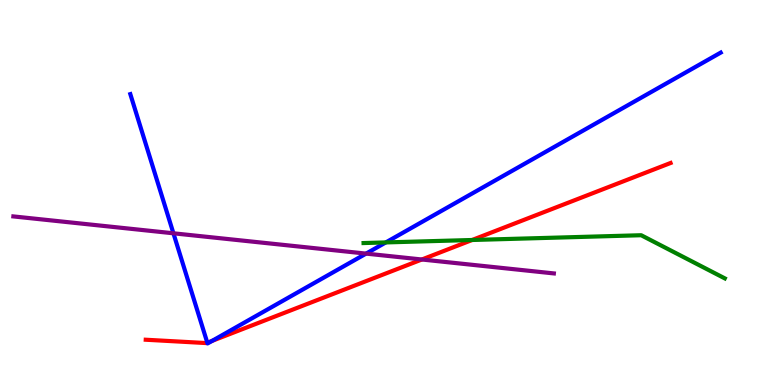[{'lines': ['blue', 'red'], 'intersections': [{'x': 2.68, 'y': 1.1}, {'x': 2.74, 'y': 1.15}]}, {'lines': ['green', 'red'], 'intersections': [{'x': 6.09, 'y': 3.77}]}, {'lines': ['purple', 'red'], 'intersections': [{'x': 5.44, 'y': 3.26}]}, {'lines': ['blue', 'green'], 'intersections': [{'x': 4.98, 'y': 3.7}]}, {'lines': ['blue', 'purple'], 'intersections': [{'x': 2.24, 'y': 3.94}, {'x': 4.72, 'y': 3.41}]}, {'lines': ['green', 'purple'], 'intersections': []}]